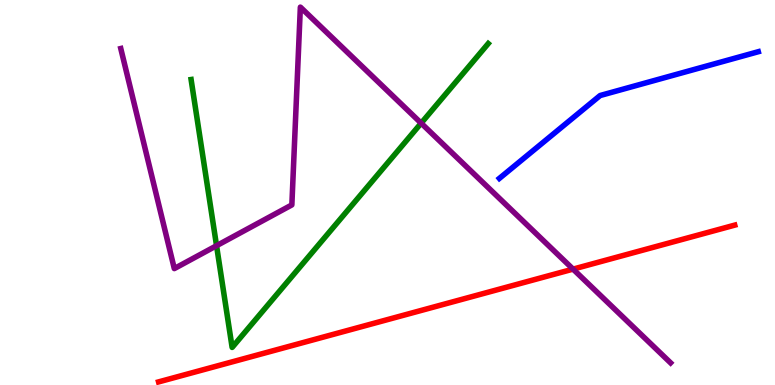[{'lines': ['blue', 'red'], 'intersections': []}, {'lines': ['green', 'red'], 'intersections': []}, {'lines': ['purple', 'red'], 'intersections': [{'x': 7.39, 'y': 3.01}]}, {'lines': ['blue', 'green'], 'intersections': []}, {'lines': ['blue', 'purple'], 'intersections': []}, {'lines': ['green', 'purple'], 'intersections': [{'x': 2.79, 'y': 3.62}, {'x': 5.43, 'y': 6.8}]}]